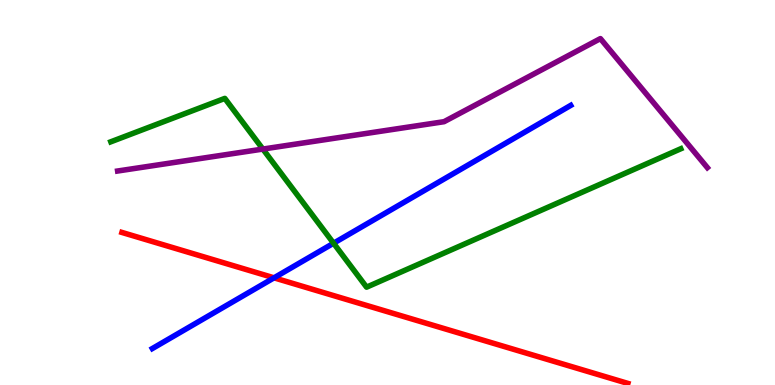[{'lines': ['blue', 'red'], 'intersections': [{'x': 3.54, 'y': 2.78}]}, {'lines': ['green', 'red'], 'intersections': []}, {'lines': ['purple', 'red'], 'intersections': []}, {'lines': ['blue', 'green'], 'intersections': [{'x': 4.3, 'y': 3.68}]}, {'lines': ['blue', 'purple'], 'intersections': []}, {'lines': ['green', 'purple'], 'intersections': [{'x': 3.39, 'y': 6.13}]}]